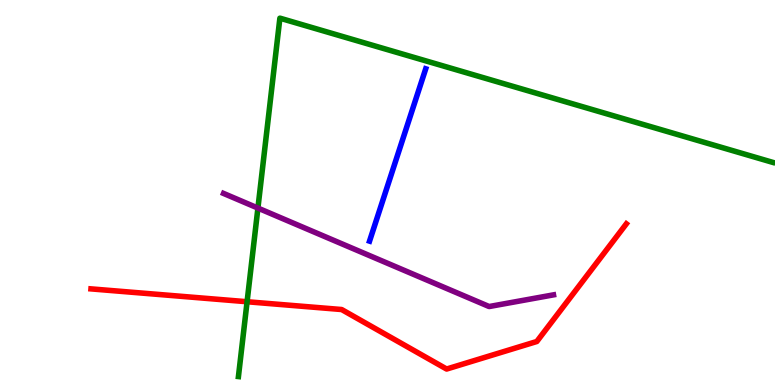[{'lines': ['blue', 'red'], 'intersections': []}, {'lines': ['green', 'red'], 'intersections': [{'x': 3.19, 'y': 2.16}]}, {'lines': ['purple', 'red'], 'intersections': []}, {'lines': ['blue', 'green'], 'intersections': []}, {'lines': ['blue', 'purple'], 'intersections': []}, {'lines': ['green', 'purple'], 'intersections': [{'x': 3.33, 'y': 4.6}]}]